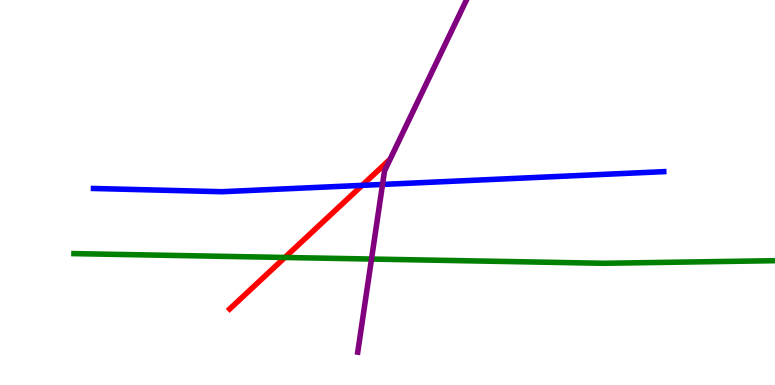[{'lines': ['blue', 'red'], 'intersections': [{'x': 4.67, 'y': 5.19}]}, {'lines': ['green', 'red'], 'intersections': [{'x': 3.68, 'y': 3.31}]}, {'lines': ['purple', 'red'], 'intersections': []}, {'lines': ['blue', 'green'], 'intersections': []}, {'lines': ['blue', 'purple'], 'intersections': [{'x': 4.94, 'y': 5.21}]}, {'lines': ['green', 'purple'], 'intersections': [{'x': 4.79, 'y': 3.27}]}]